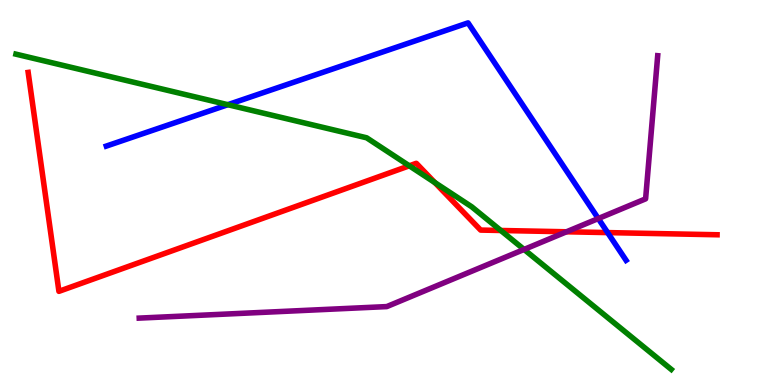[{'lines': ['blue', 'red'], 'intersections': [{'x': 7.84, 'y': 3.96}]}, {'lines': ['green', 'red'], 'intersections': [{'x': 5.28, 'y': 5.69}, {'x': 5.61, 'y': 5.26}, {'x': 6.46, 'y': 4.01}]}, {'lines': ['purple', 'red'], 'intersections': [{'x': 7.31, 'y': 3.98}]}, {'lines': ['blue', 'green'], 'intersections': [{'x': 2.94, 'y': 7.28}]}, {'lines': ['blue', 'purple'], 'intersections': [{'x': 7.72, 'y': 4.32}]}, {'lines': ['green', 'purple'], 'intersections': [{'x': 6.76, 'y': 3.52}]}]